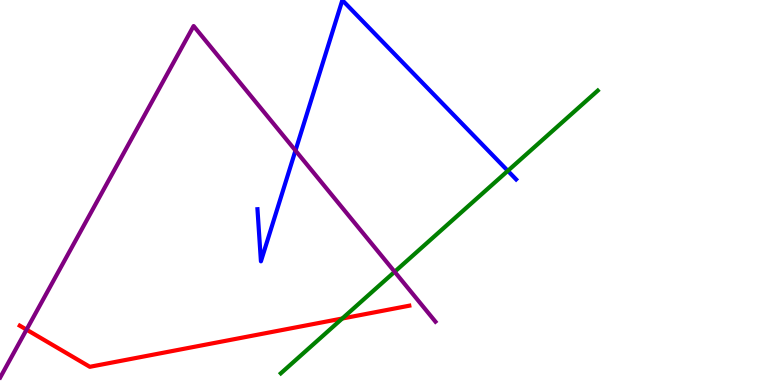[{'lines': ['blue', 'red'], 'intersections': []}, {'lines': ['green', 'red'], 'intersections': [{'x': 4.42, 'y': 1.73}]}, {'lines': ['purple', 'red'], 'intersections': [{'x': 0.342, 'y': 1.44}]}, {'lines': ['blue', 'green'], 'intersections': [{'x': 6.55, 'y': 5.56}]}, {'lines': ['blue', 'purple'], 'intersections': [{'x': 3.81, 'y': 6.09}]}, {'lines': ['green', 'purple'], 'intersections': [{'x': 5.09, 'y': 2.94}]}]